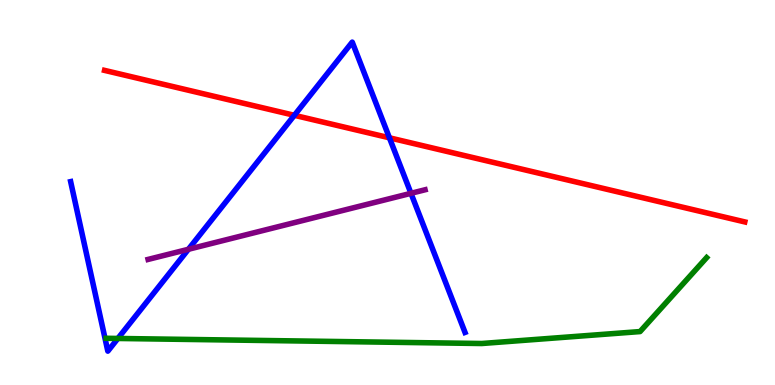[{'lines': ['blue', 'red'], 'intersections': [{'x': 3.8, 'y': 7.01}, {'x': 5.02, 'y': 6.42}]}, {'lines': ['green', 'red'], 'intersections': []}, {'lines': ['purple', 'red'], 'intersections': []}, {'lines': ['blue', 'green'], 'intersections': [{'x': 1.52, 'y': 1.21}]}, {'lines': ['blue', 'purple'], 'intersections': [{'x': 2.43, 'y': 3.53}, {'x': 5.3, 'y': 4.98}]}, {'lines': ['green', 'purple'], 'intersections': []}]